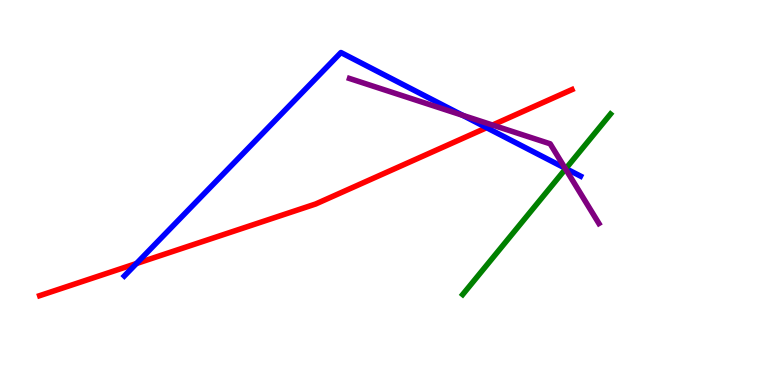[{'lines': ['blue', 'red'], 'intersections': [{'x': 1.76, 'y': 3.16}, {'x': 6.28, 'y': 6.68}]}, {'lines': ['green', 'red'], 'intersections': []}, {'lines': ['purple', 'red'], 'intersections': [{'x': 6.36, 'y': 6.75}]}, {'lines': ['blue', 'green'], 'intersections': [{'x': 7.3, 'y': 5.62}]}, {'lines': ['blue', 'purple'], 'intersections': [{'x': 5.97, 'y': 7.01}, {'x': 7.29, 'y': 5.63}]}, {'lines': ['green', 'purple'], 'intersections': [{'x': 7.3, 'y': 5.61}]}]